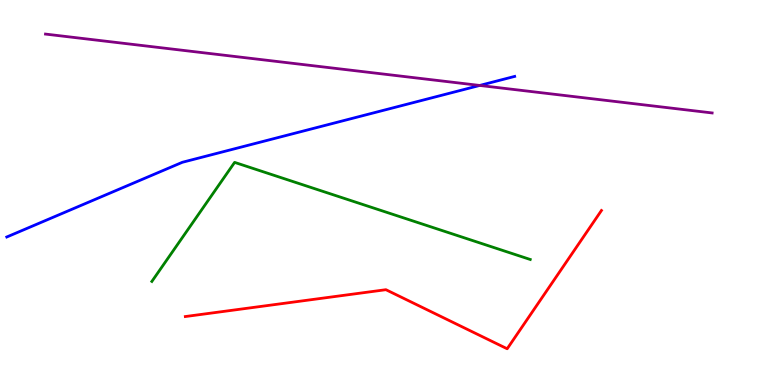[{'lines': ['blue', 'red'], 'intersections': []}, {'lines': ['green', 'red'], 'intersections': []}, {'lines': ['purple', 'red'], 'intersections': []}, {'lines': ['blue', 'green'], 'intersections': []}, {'lines': ['blue', 'purple'], 'intersections': [{'x': 6.19, 'y': 7.78}]}, {'lines': ['green', 'purple'], 'intersections': []}]